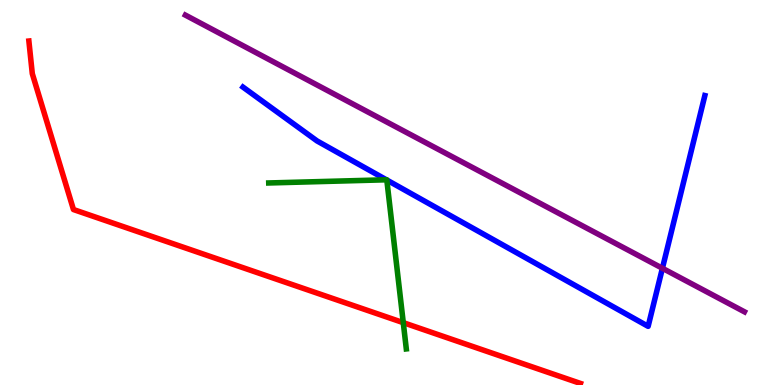[{'lines': ['blue', 'red'], 'intersections': []}, {'lines': ['green', 'red'], 'intersections': [{'x': 5.2, 'y': 1.62}]}, {'lines': ['purple', 'red'], 'intersections': []}, {'lines': ['blue', 'green'], 'intersections': [{'x': 4.99, 'y': 5.33}, {'x': 4.99, 'y': 5.32}]}, {'lines': ['blue', 'purple'], 'intersections': [{'x': 8.55, 'y': 3.03}]}, {'lines': ['green', 'purple'], 'intersections': []}]